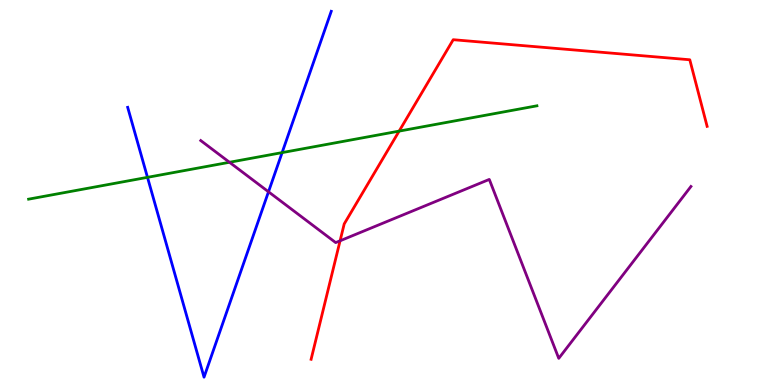[{'lines': ['blue', 'red'], 'intersections': []}, {'lines': ['green', 'red'], 'intersections': [{'x': 5.15, 'y': 6.59}]}, {'lines': ['purple', 'red'], 'intersections': [{'x': 4.39, 'y': 3.75}]}, {'lines': ['blue', 'green'], 'intersections': [{'x': 1.9, 'y': 5.39}, {'x': 3.64, 'y': 6.04}]}, {'lines': ['blue', 'purple'], 'intersections': [{'x': 3.46, 'y': 5.02}]}, {'lines': ['green', 'purple'], 'intersections': [{'x': 2.96, 'y': 5.78}]}]